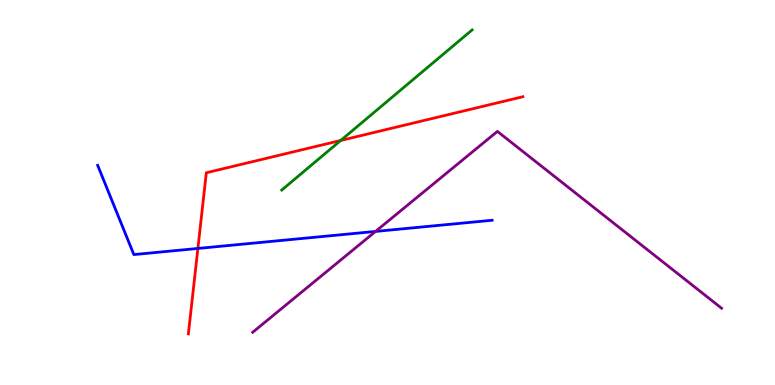[{'lines': ['blue', 'red'], 'intersections': [{'x': 2.55, 'y': 3.55}]}, {'lines': ['green', 'red'], 'intersections': [{'x': 4.4, 'y': 6.35}]}, {'lines': ['purple', 'red'], 'intersections': []}, {'lines': ['blue', 'green'], 'intersections': []}, {'lines': ['blue', 'purple'], 'intersections': [{'x': 4.85, 'y': 3.99}]}, {'lines': ['green', 'purple'], 'intersections': []}]